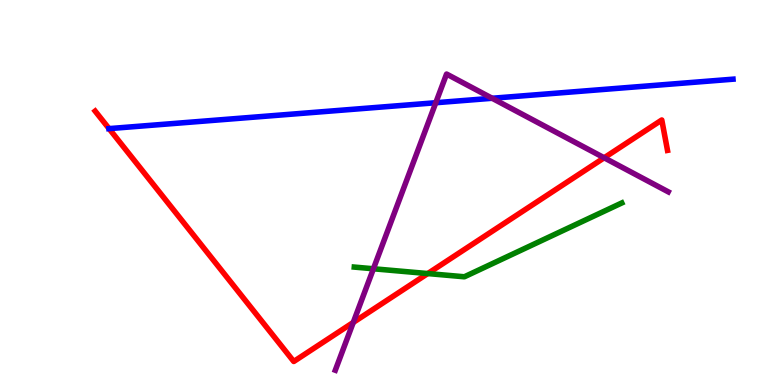[{'lines': ['blue', 'red'], 'intersections': [{'x': 1.41, 'y': 6.66}]}, {'lines': ['green', 'red'], 'intersections': [{'x': 5.52, 'y': 2.89}]}, {'lines': ['purple', 'red'], 'intersections': [{'x': 4.56, 'y': 1.63}, {'x': 7.8, 'y': 5.9}]}, {'lines': ['blue', 'green'], 'intersections': []}, {'lines': ['blue', 'purple'], 'intersections': [{'x': 5.62, 'y': 7.33}, {'x': 6.35, 'y': 7.45}]}, {'lines': ['green', 'purple'], 'intersections': [{'x': 4.82, 'y': 3.02}]}]